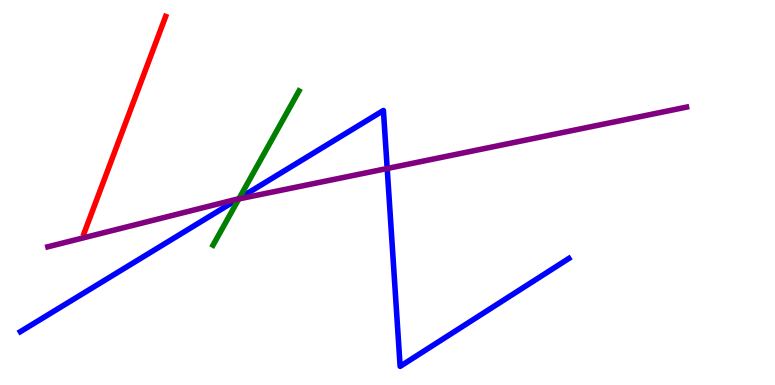[{'lines': ['blue', 'red'], 'intersections': []}, {'lines': ['green', 'red'], 'intersections': []}, {'lines': ['purple', 'red'], 'intersections': []}, {'lines': ['blue', 'green'], 'intersections': [{'x': 3.09, 'y': 4.85}]}, {'lines': ['blue', 'purple'], 'intersections': [{'x': 3.07, 'y': 4.83}, {'x': 5.0, 'y': 5.62}]}, {'lines': ['green', 'purple'], 'intersections': [{'x': 3.08, 'y': 4.83}]}]